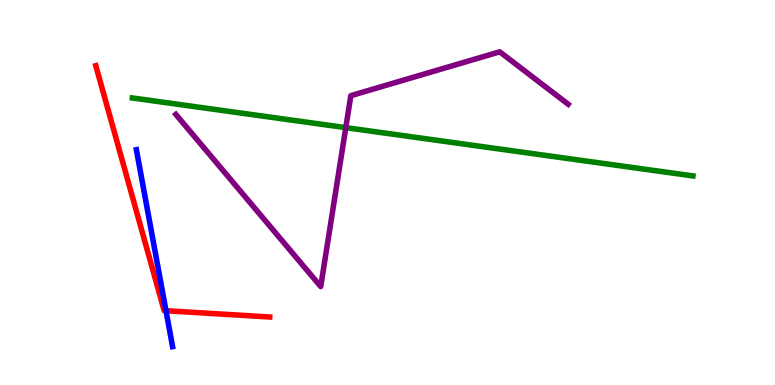[{'lines': ['blue', 'red'], 'intersections': [{'x': 2.14, 'y': 1.93}]}, {'lines': ['green', 'red'], 'intersections': []}, {'lines': ['purple', 'red'], 'intersections': []}, {'lines': ['blue', 'green'], 'intersections': []}, {'lines': ['blue', 'purple'], 'intersections': []}, {'lines': ['green', 'purple'], 'intersections': [{'x': 4.46, 'y': 6.68}]}]